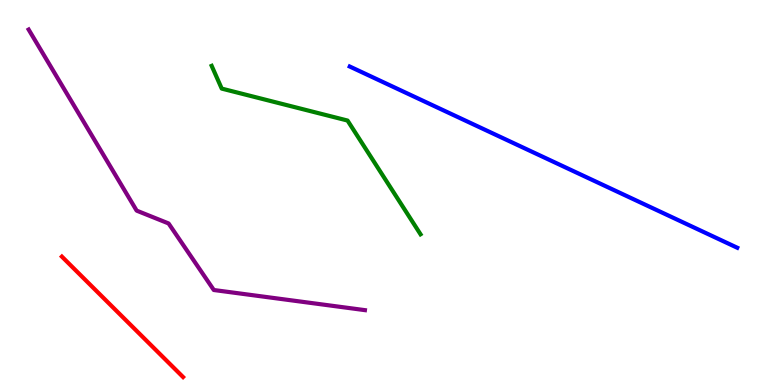[{'lines': ['blue', 'red'], 'intersections': []}, {'lines': ['green', 'red'], 'intersections': []}, {'lines': ['purple', 'red'], 'intersections': []}, {'lines': ['blue', 'green'], 'intersections': []}, {'lines': ['blue', 'purple'], 'intersections': []}, {'lines': ['green', 'purple'], 'intersections': []}]